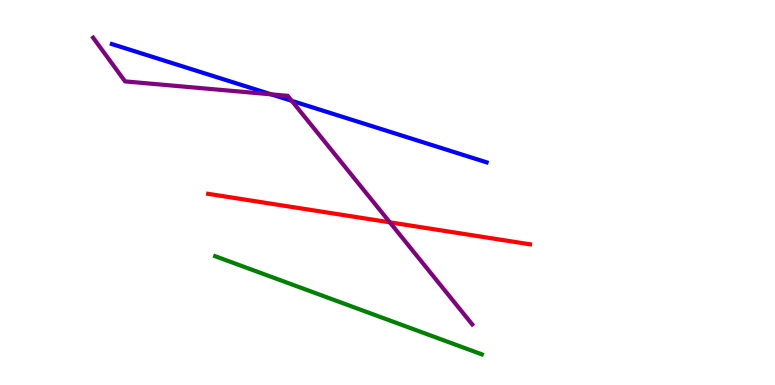[{'lines': ['blue', 'red'], 'intersections': []}, {'lines': ['green', 'red'], 'intersections': []}, {'lines': ['purple', 'red'], 'intersections': [{'x': 5.03, 'y': 4.23}]}, {'lines': ['blue', 'green'], 'intersections': []}, {'lines': ['blue', 'purple'], 'intersections': [{'x': 3.5, 'y': 7.55}, {'x': 3.76, 'y': 7.38}]}, {'lines': ['green', 'purple'], 'intersections': []}]